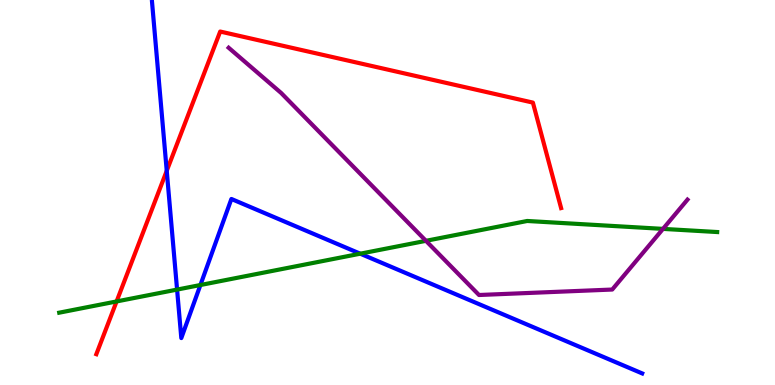[{'lines': ['blue', 'red'], 'intersections': [{'x': 2.15, 'y': 5.56}]}, {'lines': ['green', 'red'], 'intersections': [{'x': 1.5, 'y': 2.17}]}, {'lines': ['purple', 'red'], 'intersections': []}, {'lines': ['blue', 'green'], 'intersections': [{'x': 2.28, 'y': 2.48}, {'x': 2.59, 'y': 2.6}, {'x': 4.65, 'y': 3.41}]}, {'lines': ['blue', 'purple'], 'intersections': []}, {'lines': ['green', 'purple'], 'intersections': [{'x': 5.5, 'y': 3.74}, {'x': 8.55, 'y': 4.05}]}]